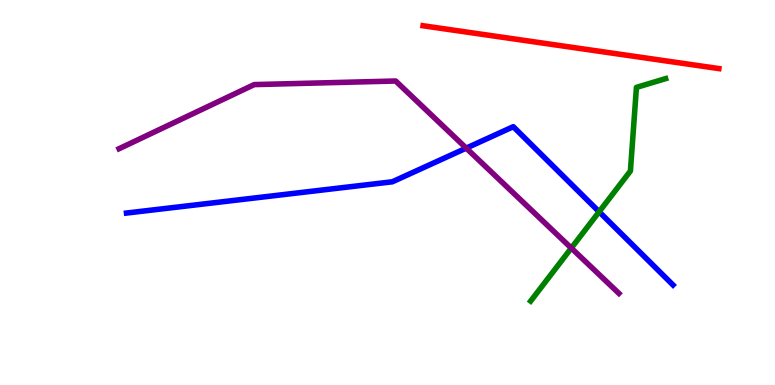[{'lines': ['blue', 'red'], 'intersections': []}, {'lines': ['green', 'red'], 'intersections': []}, {'lines': ['purple', 'red'], 'intersections': []}, {'lines': ['blue', 'green'], 'intersections': [{'x': 7.73, 'y': 4.5}]}, {'lines': ['blue', 'purple'], 'intersections': [{'x': 6.02, 'y': 6.15}]}, {'lines': ['green', 'purple'], 'intersections': [{'x': 7.37, 'y': 3.56}]}]